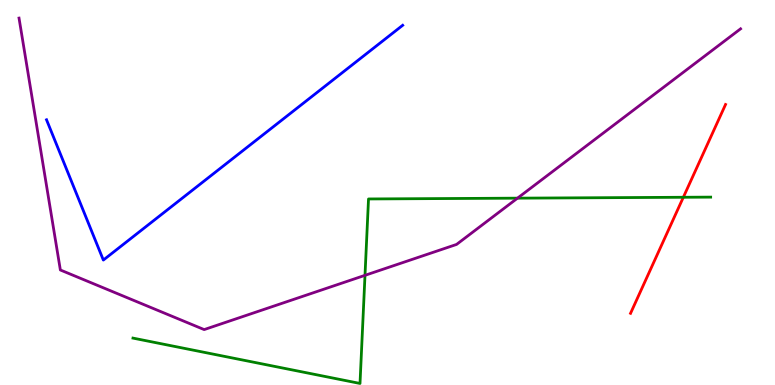[{'lines': ['blue', 'red'], 'intersections': []}, {'lines': ['green', 'red'], 'intersections': [{'x': 8.82, 'y': 4.88}]}, {'lines': ['purple', 'red'], 'intersections': []}, {'lines': ['blue', 'green'], 'intersections': []}, {'lines': ['blue', 'purple'], 'intersections': []}, {'lines': ['green', 'purple'], 'intersections': [{'x': 4.71, 'y': 2.85}, {'x': 6.68, 'y': 4.85}]}]